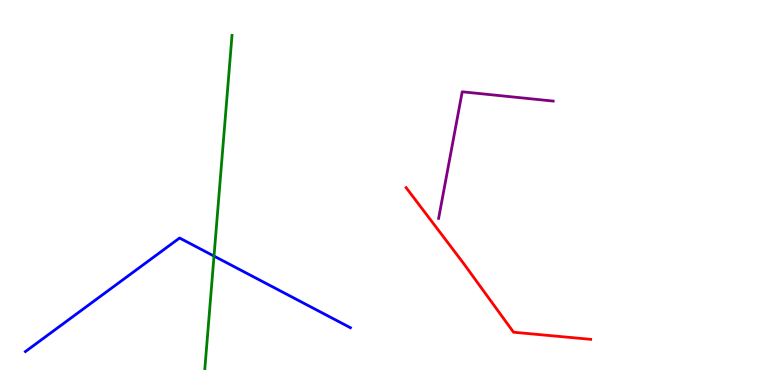[{'lines': ['blue', 'red'], 'intersections': []}, {'lines': ['green', 'red'], 'intersections': []}, {'lines': ['purple', 'red'], 'intersections': []}, {'lines': ['blue', 'green'], 'intersections': [{'x': 2.76, 'y': 3.35}]}, {'lines': ['blue', 'purple'], 'intersections': []}, {'lines': ['green', 'purple'], 'intersections': []}]